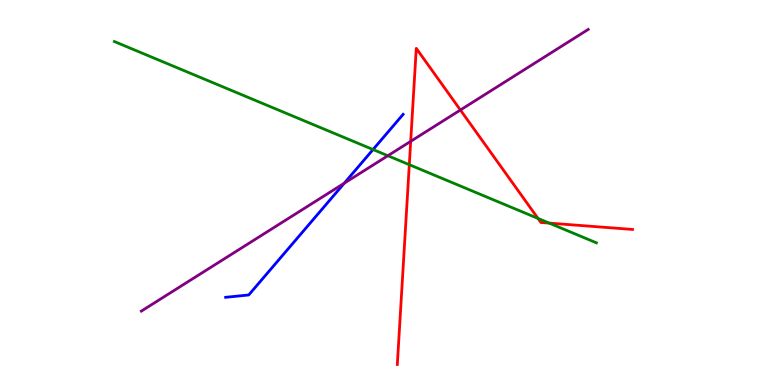[{'lines': ['blue', 'red'], 'intersections': []}, {'lines': ['green', 'red'], 'intersections': [{'x': 5.28, 'y': 5.72}, {'x': 6.94, 'y': 4.33}, {'x': 7.09, 'y': 4.21}]}, {'lines': ['purple', 'red'], 'intersections': [{'x': 5.3, 'y': 6.33}, {'x': 5.94, 'y': 7.14}]}, {'lines': ['blue', 'green'], 'intersections': [{'x': 4.81, 'y': 6.12}]}, {'lines': ['blue', 'purple'], 'intersections': [{'x': 4.44, 'y': 5.24}]}, {'lines': ['green', 'purple'], 'intersections': [{'x': 5.0, 'y': 5.96}]}]